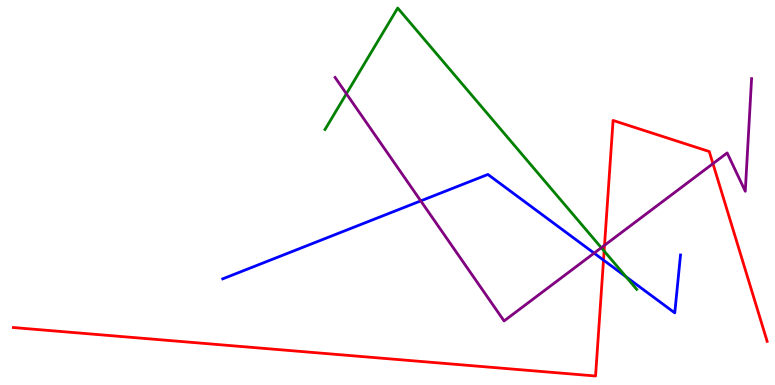[{'lines': ['blue', 'red'], 'intersections': [{'x': 7.79, 'y': 3.24}]}, {'lines': ['green', 'red'], 'intersections': [{'x': 7.8, 'y': 3.48}]}, {'lines': ['purple', 'red'], 'intersections': [{'x': 7.8, 'y': 3.63}, {'x': 9.2, 'y': 5.75}]}, {'lines': ['blue', 'green'], 'intersections': [{'x': 8.08, 'y': 2.81}]}, {'lines': ['blue', 'purple'], 'intersections': [{'x': 5.43, 'y': 4.78}, {'x': 7.67, 'y': 3.43}]}, {'lines': ['green', 'purple'], 'intersections': [{'x': 4.47, 'y': 7.56}, {'x': 7.76, 'y': 3.57}]}]